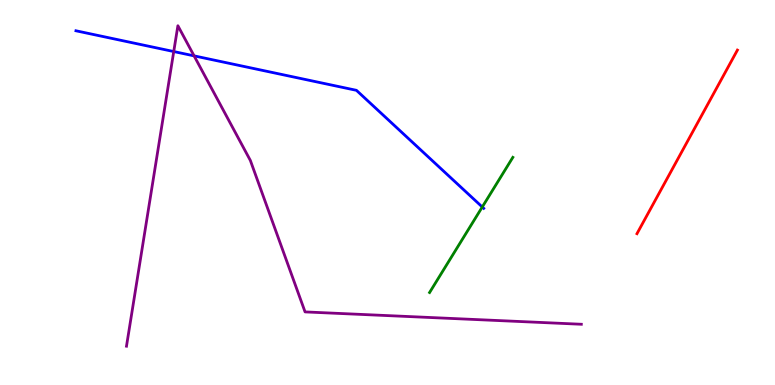[{'lines': ['blue', 'red'], 'intersections': []}, {'lines': ['green', 'red'], 'intersections': []}, {'lines': ['purple', 'red'], 'intersections': []}, {'lines': ['blue', 'green'], 'intersections': [{'x': 6.22, 'y': 4.62}]}, {'lines': ['blue', 'purple'], 'intersections': [{'x': 2.24, 'y': 8.66}, {'x': 2.5, 'y': 8.55}]}, {'lines': ['green', 'purple'], 'intersections': []}]